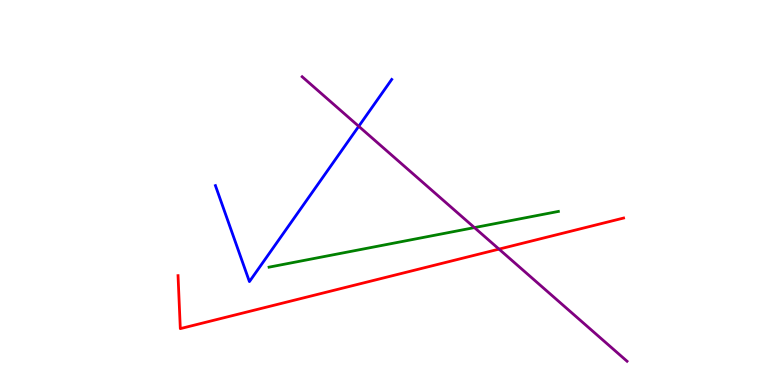[{'lines': ['blue', 'red'], 'intersections': []}, {'lines': ['green', 'red'], 'intersections': []}, {'lines': ['purple', 'red'], 'intersections': [{'x': 6.44, 'y': 3.53}]}, {'lines': ['blue', 'green'], 'intersections': []}, {'lines': ['blue', 'purple'], 'intersections': [{'x': 4.63, 'y': 6.72}]}, {'lines': ['green', 'purple'], 'intersections': [{'x': 6.12, 'y': 4.09}]}]